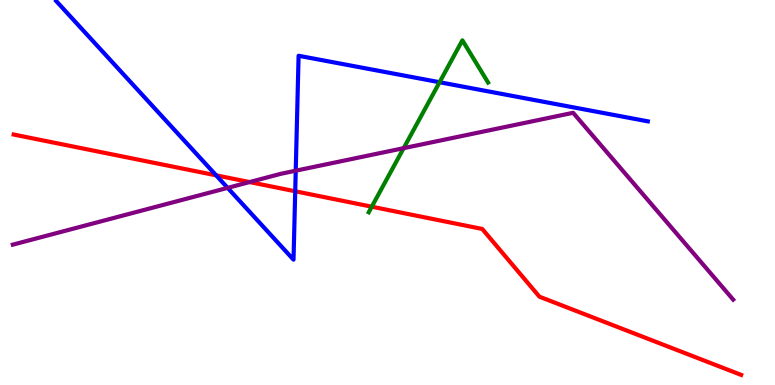[{'lines': ['blue', 'red'], 'intersections': [{'x': 2.79, 'y': 5.45}, {'x': 3.81, 'y': 5.03}]}, {'lines': ['green', 'red'], 'intersections': [{'x': 4.8, 'y': 4.63}]}, {'lines': ['purple', 'red'], 'intersections': [{'x': 3.22, 'y': 5.27}]}, {'lines': ['blue', 'green'], 'intersections': [{'x': 5.67, 'y': 7.86}]}, {'lines': ['blue', 'purple'], 'intersections': [{'x': 2.94, 'y': 5.12}, {'x': 3.82, 'y': 5.57}]}, {'lines': ['green', 'purple'], 'intersections': [{'x': 5.21, 'y': 6.15}]}]